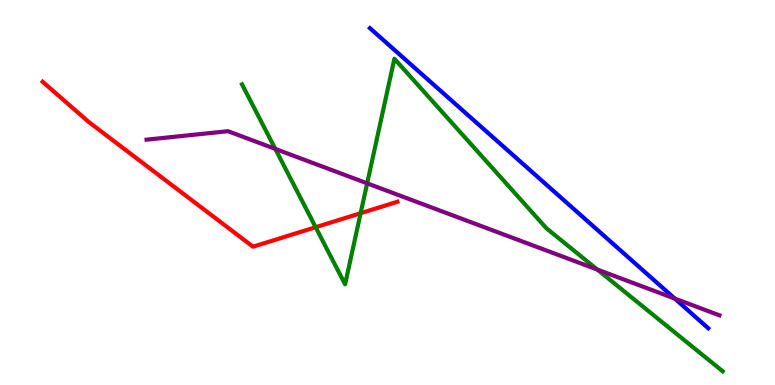[{'lines': ['blue', 'red'], 'intersections': []}, {'lines': ['green', 'red'], 'intersections': [{'x': 4.07, 'y': 4.1}, {'x': 4.65, 'y': 4.46}]}, {'lines': ['purple', 'red'], 'intersections': []}, {'lines': ['blue', 'green'], 'intersections': []}, {'lines': ['blue', 'purple'], 'intersections': [{'x': 8.71, 'y': 2.24}]}, {'lines': ['green', 'purple'], 'intersections': [{'x': 3.55, 'y': 6.13}, {'x': 4.74, 'y': 5.24}, {'x': 7.71, 'y': 3.0}]}]